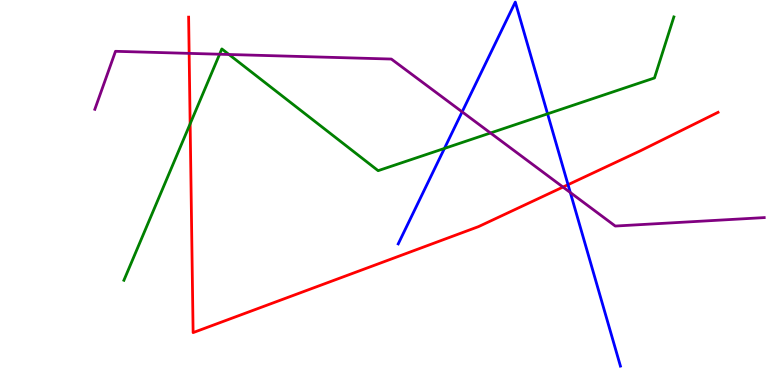[{'lines': ['blue', 'red'], 'intersections': [{'x': 7.33, 'y': 5.2}]}, {'lines': ['green', 'red'], 'intersections': [{'x': 2.45, 'y': 6.78}]}, {'lines': ['purple', 'red'], 'intersections': [{'x': 2.44, 'y': 8.61}, {'x': 7.26, 'y': 5.14}]}, {'lines': ['blue', 'green'], 'intersections': [{'x': 5.73, 'y': 6.14}, {'x': 7.07, 'y': 7.04}]}, {'lines': ['blue', 'purple'], 'intersections': [{'x': 5.96, 'y': 7.09}, {'x': 7.36, 'y': 5.0}]}, {'lines': ['green', 'purple'], 'intersections': [{'x': 2.83, 'y': 8.59}, {'x': 2.95, 'y': 8.58}, {'x': 6.33, 'y': 6.55}]}]